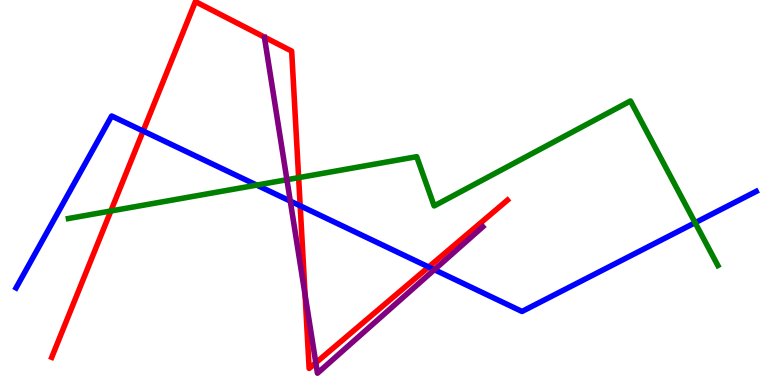[{'lines': ['blue', 'red'], 'intersections': [{'x': 1.85, 'y': 6.6}, {'x': 3.87, 'y': 4.65}, {'x': 5.53, 'y': 3.07}]}, {'lines': ['green', 'red'], 'intersections': [{'x': 1.43, 'y': 4.52}, {'x': 3.85, 'y': 5.39}]}, {'lines': ['purple', 'red'], 'intersections': [{'x': 3.94, 'y': 2.34}, {'x': 4.07, 'y': 0.577}]}, {'lines': ['blue', 'green'], 'intersections': [{'x': 3.31, 'y': 5.19}, {'x': 8.97, 'y': 4.22}]}, {'lines': ['blue', 'purple'], 'intersections': [{'x': 3.75, 'y': 4.78}, {'x': 5.6, 'y': 2.99}]}, {'lines': ['green', 'purple'], 'intersections': [{'x': 3.7, 'y': 5.33}]}]